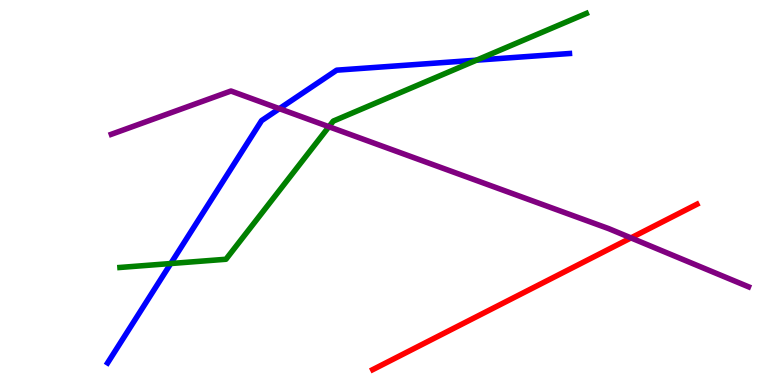[{'lines': ['blue', 'red'], 'intersections': []}, {'lines': ['green', 'red'], 'intersections': []}, {'lines': ['purple', 'red'], 'intersections': [{'x': 8.14, 'y': 3.82}]}, {'lines': ['blue', 'green'], 'intersections': [{'x': 2.2, 'y': 3.16}, {'x': 6.15, 'y': 8.44}]}, {'lines': ['blue', 'purple'], 'intersections': [{'x': 3.6, 'y': 7.18}]}, {'lines': ['green', 'purple'], 'intersections': [{'x': 4.24, 'y': 6.71}]}]